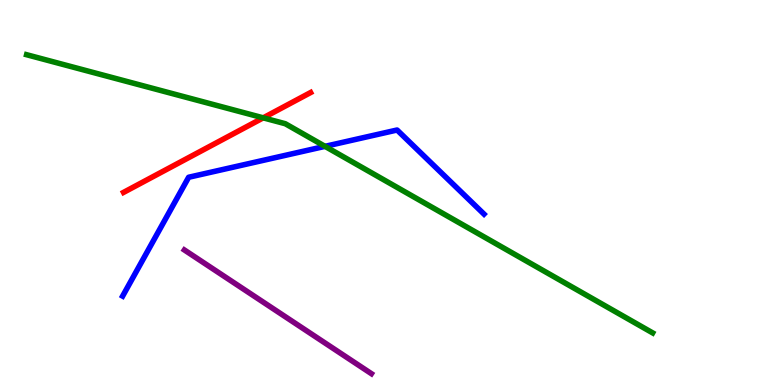[{'lines': ['blue', 'red'], 'intersections': []}, {'lines': ['green', 'red'], 'intersections': [{'x': 3.4, 'y': 6.94}]}, {'lines': ['purple', 'red'], 'intersections': []}, {'lines': ['blue', 'green'], 'intersections': [{'x': 4.19, 'y': 6.2}]}, {'lines': ['blue', 'purple'], 'intersections': []}, {'lines': ['green', 'purple'], 'intersections': []}]